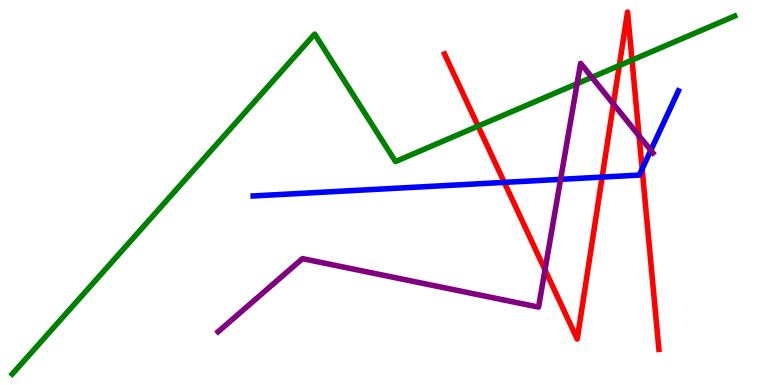[{'lines': ['blue', 'red'], 'intersections': [{'x': 6.51, 'y': 5.26}, {'x': 7.77, 'y': 5.4}, {'x': 8.29, 'y': 5.61}]}, {'lines': ['green', 'red'], 'intersections': [{'x': 6.17, 'y': 6.72}, {'x': 7.99, 'y': 8.3}, {'x': 8.16, 'y': 8.44}]}, {'lines': ['purple', 'red'], 'intersections': [{'x': 7.03, 'y': 2.99}, {'x': 7.91, 'y': 7.3}, {'x': 8.25, 'y': 6.47}]}, {'lines': ['blue', 'green'], 'intersections': []}, {'lines': ['blue', 'purple'], 'intersections': [{'x': 7.23, 'y': 5.34}, {'x': 8.4, 'y': 6.1}]}, {'lines': ['green', 'purple'], 'intersections': [{'x': 7.45, 'y': 7.83}, {'x': 7.64, 'y': 7.99}]}]